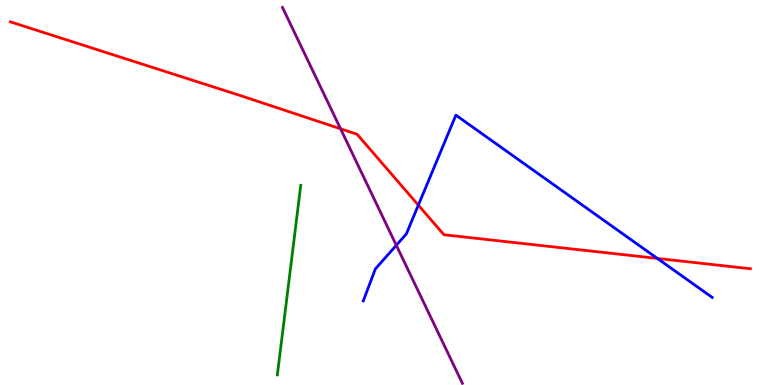[{'lines': ['blue', 'red'], 'intersections': [{'x': 5.4, 'y': 4.67}, {'x': 8.48, 'y': 3.29}]}, {'lines': ['green', 'red'], 'intersections': []}, {'lines': ['purple', 'red'], 'intersections': [{'x': 4.39, 'y': 6.65}]}, {'lines': ['blue', 'green'], 'intersections': []}, {'lines': ['blue', 'purple'], 'intersections': [{'x': 5.11, 'y': 3.63}]}, {'lines': ['green', 'purple'], 'intersections': []}]